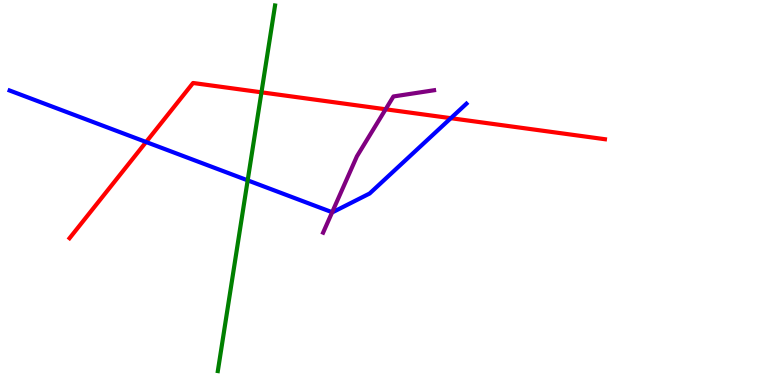[{'lines': ['blue', 'red'], 'intersections': [{'x': 1.89, 'y': 6.31}, {'x': 5.82, 'y': 6.93}]}, {'lines': ['green', 'red'], 'intersections': [{'x': 3.37, 'y': 7.6}]}, {'lines': ['purple', 'red'], 'intersections': [{'x': 4.98, 'y': 7.16}]}, {'lines': ['blue', 'green'], 'intersections': [{'x': 3.2, 'y': 5.32}]}, {'lines': ['blue', 'purple'], 'intersections': [{'x': 4.29, 'y': 4.49}]}, {'lines': ['green', 'purple'], 'intersections': []}]